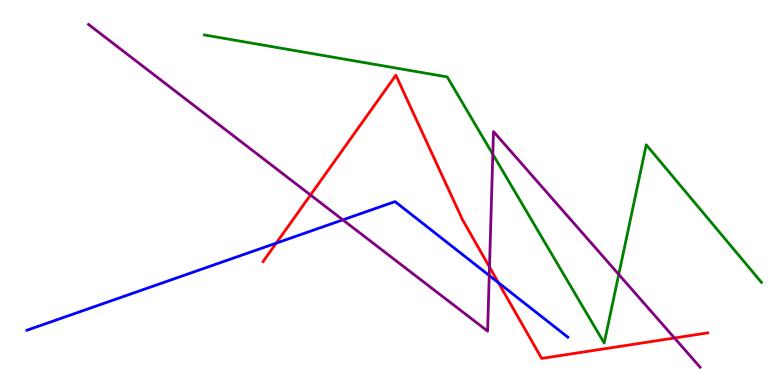[{'lines': ['blue', 'red'], 'intersections': [{'x': 3.56, 'y': 3.68}, {'x': 6.43, 'y': 2.66}]}, {'lines': ['green', 'red'], 'intersections': []}, {'lines': ['purple', 'red'], 'intersections': [{'x': 4.01, 'y': 4.93}, {'x': 6.32, 'y': 3.06}, {'x': 8.7, 'y': 1.22}]}, {'lines': ['blue', 'green'], 'intersections': []}, {'lines': ['blue', 'purple'], 'intersections': [{'x': 4.42, 'y': 4.29}, {'x': 6.31, 'y': 2.84}]}, {'lines': ['green', 'purple'], 'intersections': [{'x': 6.36, 'y': 5.99}, {'x': 7.98, 'y': 2.87}]}]